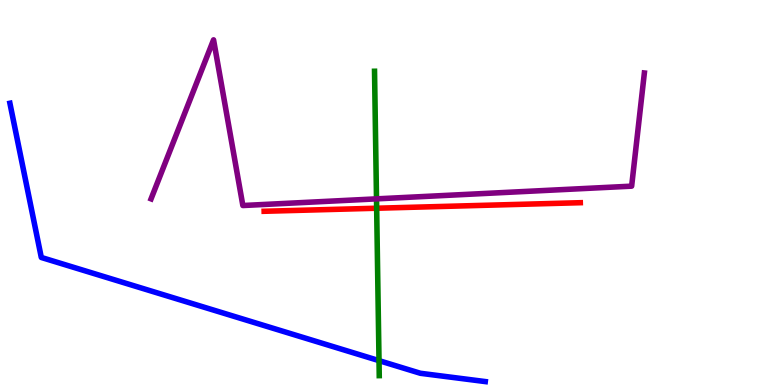[{'lines': ['blue', 'red'], 'intersections': []}, {'lines': ['green', 'red'], 'intersections': [{'x': 4.86, 'y': 4.59}]}, {'lines': ['purple', 'red'], 'intersections': []}, {'lines': ['blue', 'green'], 'intersections': [{'x': 4.89, 'y': 0.633}]}, {'lines': ['blue', 'purple'], 'intersections': []}, {'lines': ['green', 'purple'], 'intersections': [{'x': 4.86, 'y': 4.83}]}]